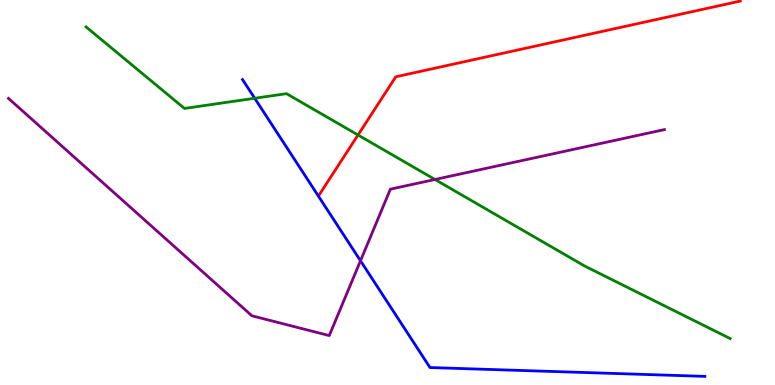[{'lines': ['blue', 'red'], 'intersections': []}, {'lines': ['green', 'red'], 'intersections': [{'x': 4.62, 'y': 6.49}]}, {'lines': ['purple', 'red'], 'intersections': []}, {'lines': ['blue', 'green'], 'intersections': [{'x': 3.29, 'y': 7.45}]}, {'lines': ['blue', 'purple'], 'intersections': [{'x': 4.65, 'y': 3.23}]}, {'lines': ['green', 'purple'], 'intersections': [{'x': 5.61, 'y': 5.34}]}]